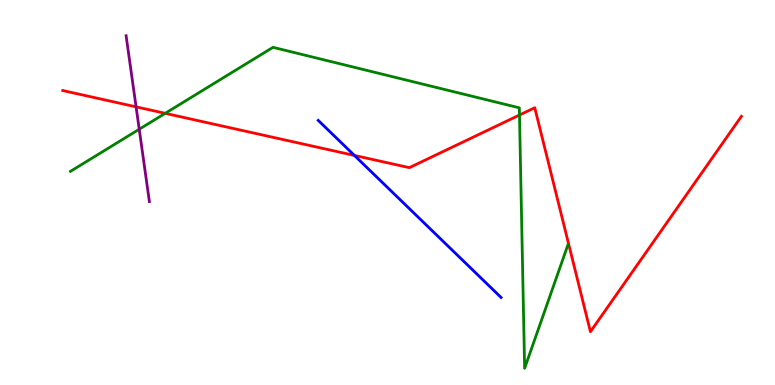[{'lines': ['blue', 'red'], 'intersections': [{'x': 4.57, 'y': 5.96}]}, {'lines': ['green', 'red'], 'intersections': [{'x': 2.13, 'y': 7.06}, {'x': 6.7, 'y': 7.01}]}, {'lines': ['purple', 'red'], 'intersections': [{'x': 1.76, 'y': 7.22}]}, {'lines': ['blue', 'green'], 'intersections': []}, {'lines': ['blue', 'purple'], 'intersections': []}, {'lines': ['green', 'purple'], 'intersections': [{'x': 1.8, 'y': 6.64}]}]